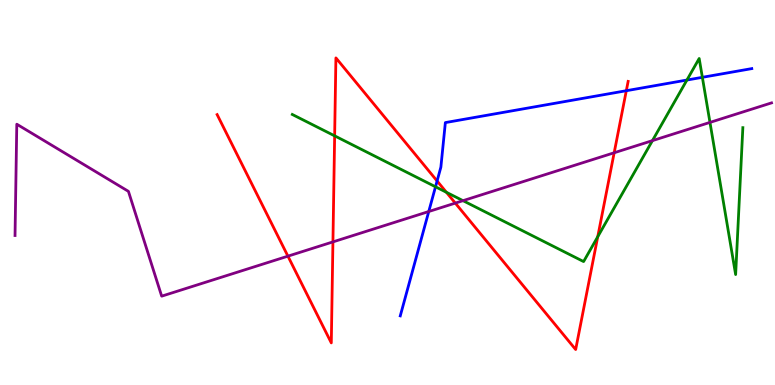[{'lines': ['blue', 'red'], 'intersections': [{'x': 5.64, 'y': 5.3}, {'x': 8.08, 'y': 7.64}]}, {'lines': ['green', 'red'], 'intersections': [{'x': 4.32, 'y': 6.47}, {'x': 5.76, 'y': 5.01}, {'x': 7.71, 'y': 3.85}]}, {'lines': ['purple', 'red'], 'intersections': [{'x': 3.72, 'y': 3.35}, {'x': 4.3, 'y': 3.72}, {'x': 5.87, 'y': 4.72}, {'x': 7.92, 'y': 6.03}]}, {'lines': ['blue', 'green'], 'intersections': [{'x': 5.62, 'y': 5.15}, {'x': 8.86, 'y': 7.92}, {'x': 9.06, 'y': 7.99}]}, {'lines': ['blue', 'purple'], 'intersections': [{'x': 5.53, 'y': 4.51}]}, {'lines': ['green', 'purple'], 'intersections': [{'x': 5.97, 'y': 4.79}, {'x': 8.42, 'y': 6.35}, {'x': 9.16, 'y': 6.82}]}]